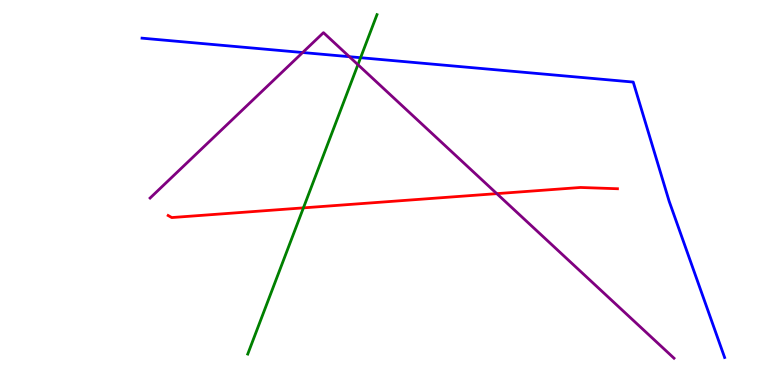[{'lines': ['blue', 'red'], 'intersections': []}, {'lines': ['green', 'red'], 'intersections': [{'x': 3.92, 'y': 4.6}]}, {'lines': ['purple', 'red'], 'intersections': [{'x': 6.41, 'y': 4.97}]}, {'lines': ['blue', 'green'], 'intersections': [{'x': 4.65, 'y': 8.5}]}, {'lines': ['blue', 'purple'], 'intersections': [{'x': 3.91, 'y': 8.64}, {'x': 4.51, 'y': 8.53}]}, {'lines': ['green', 'purple'], 'intersections': [{'x': 4.62, 'y': 8.32}]}]